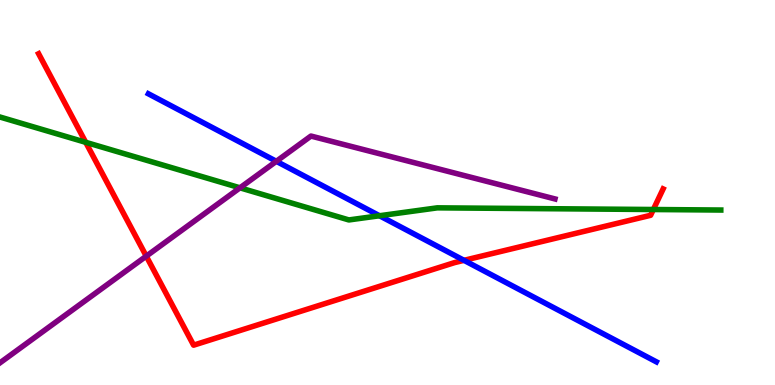[{'lines': ['blue', 'red'], 'intersections': [{'x': 5.99, 'y': 3.24}]}, {'lines': ['green', 'red'], 'intersections': [{'x': 1.11, 'y': 6.3}, {'x': 8.43, 'y': 4.56}]}, {'lines': ['purple', 'red'], 'intersections': [{'x': 1.89, 'y': 3.35}]}, {'lines': ['blue', 'green'], 'intersections': [{'x': 4.9, 'y': 4.4}]}, {'lines': ['blue', 'purple'], 'intersections': [{'x': 3.57, 'y': 5.81}]}, {'lines': ['green', 'purple'], 'intersections': [{'x': 3.1, 'y': 5.12}]}]